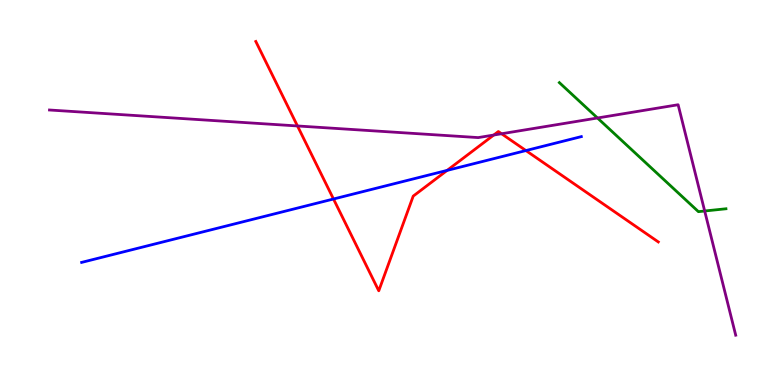[{'lines': ['blue', 'red'], 'intersections': [{'x': 4.3, 'y': 4.83}, {'x': 5.77, 'y': 5.57}, {'x': 6.79, 'y': 6.09}]}, {'lines': ['green', 'red'], 'intersections': []}, {'lines': ['purple', 'red'], 'intersections': [{'x': 3.84, 'y': 6.73}, {'x': 6.37, 'y': 6.49}, {'x': 6.47, 'y': 6.53}]}, {'lines': ['blue', 'green'], 'intersections': []}, {'lines': ['blue', 'purple'], 'intersections': []}, {'lines': ['green', 'purple'], 'intersections': [{'x': 7.71, 'y': 6.94}, {'x': 9.09, 'y': 4.52}]}]